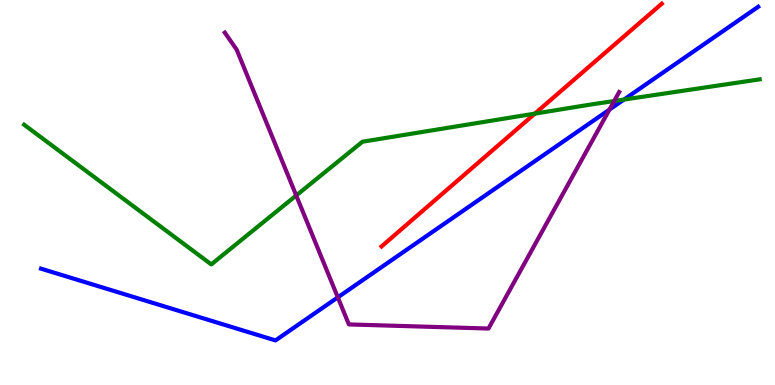[{'lines': ['blue', 'red'], 'intersections': []}, {'lines': ['green', 'red'], 'intersections': [{'x': 6.9, 'y': 7.05}]}, {'lines': ['purple', 'red'], 'intersections': []}, {'lines': ['blue', 'green'], 'intersections': [{'x': 8.05, 'y': 7.41}]}, {'lines': ['blue', 'purple'], 'intersections': [{'x': 4.36, 'y': 2.28}, {'x': 7.86, 'y': 7.15}]}, {'lines': ['green', 'purple'], 'intersections': [{'x': 3.82, 'y': 4.92}, {'x': 7.93, 'y': 7.38}]}]